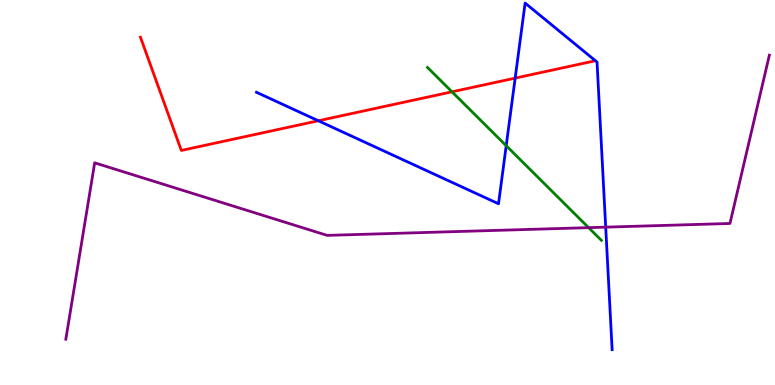[{'lines': ['blue', 'red'], 'intersections': [{'x': 4.11, 'y': 6.86}, {'x': 6.65, 'y': 7.97}]}, {'lines': ['green', 'red'], 'intersections': [{'x': 5.83, 'y': 7.62}]}, {'lines': ['purple', 'red'], 'intersections': []}, {'lines': ['blue', 'green'], 'intersections': [{'x': 6.53, 'y': 6.22}]}, {'lines': ['blue', 'purple'], 'intersections': [{'x': 7.82, 'y': 4.1}]}, {'lines': ['green', 'purple'], 'intersections': [{'x': 7.6, 'y': 4.09}]}]